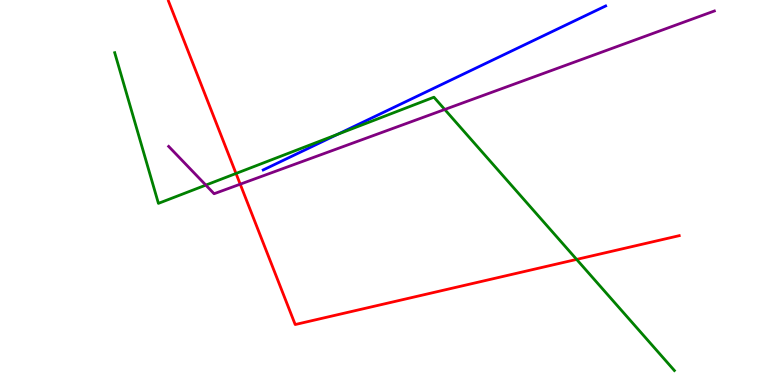[{'lines': ['blue', 'red'], 'intersections': []}, {'lines': ['green', 'red'], 'intersections': [{'x': 3.05, 'y': 5.49}, {'x': 7.44, 'y': 3.26}]}, {'lines': ['purple', 'red'], 'intersections': [{'x': 3.1, 'y': 5.22}]}, {'lines': ['blue', 'green'], 'intersections': [{'x': 4.36, 'y': 6.51}]}, {'lines': ['blue', 'purple'], 'intersections': []}, {'lines': ['green', 'purple'], 'intersections': [{'x': 2.66, 'y': 5.19}, {'x': 5.74, 'y': 7.16}]}]